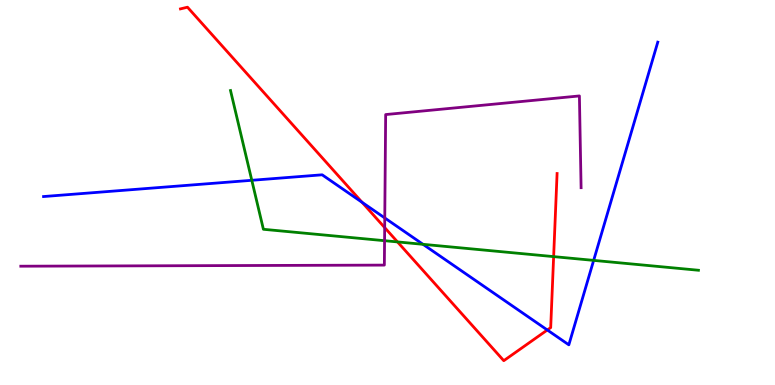[{'lines': ['blue', 'red'], 'intersections': [{'x': 4.67, 'y': 4.75}, {'x': 7.06, 'y': 1.43}]}, {'lines': ['green', 'red'], 'intersections': [{'x': 5.13, 'y': 3.72}, {'x': 7.14, 'y': 3.33}]}, {'lines': ['purple', 'red'], 'intersections': [{'x': 4.96, 'y': 4.09}]}, {'lines': ['blue', 'green'], 'intersections': [{'x': 3.25, 'y': 5.32}, {'x': 5.46, 'y': 3.65}, {'x': 7.66, 'y': 3.24}]}, {'lines': ['blue', 'purple'], 'intersections': [{'x': 4.96, 'y': 4.34}]}, {'lines': ['green', 'purple'], 'intersections': [{'x': 4.96, 'y': 3.75}]}]